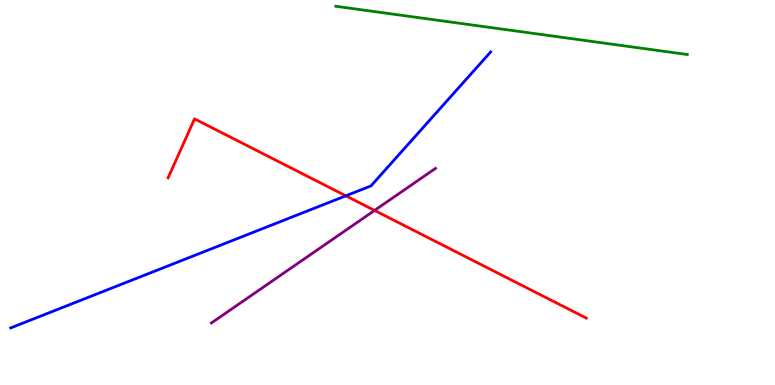[{'lines': ['blue', 'red'], 'intersections': [{'x': 4.46, 'y': 4.91}]}, {'lines': ['green', 'red'], 'intersections': []}, {'lines': ['purple', 'red'], 'intersections': [{'x': 4.83, 'y': 4.53}]}, {'lines': ['blue', 'green'], 'intersections': []}, {'lines': ['blue', 'purple'], 'intersections': []}, {'lines': ['green', 'purple'], 'intersections': []}]